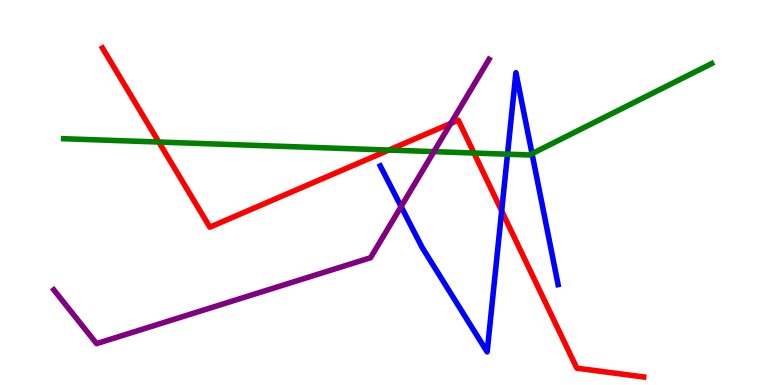[{'lines': ['blue', 'red'], 'intersections': [{'x': 6.47, 'y': 4.52}]}, {'lines': ['green', 'red'], 'intersections': [{'x': 2.05, 'y': 6.31}, {'x': 5.02, 'y': 6.1}, {'x': 6.12, 'y': 6.03}]}, {'lines': ['purple', 'red'], 'intersections': [{'x': 5.82, 'y': 6.79}]}, {'lines': ['blue', 'green'], 'intersections': [{'x': 6.55, 'y': 5.99}, {'x': 6.86, 'y': 6.01}]}, {'lines': ['blue', 'purple'], 'intersections': [{'x': 5.18, 'y': 4.64}]}, {'lines': ['green', 'purple'], 'intersections': [{'x': 5.6, 'y': 6.06}]}]